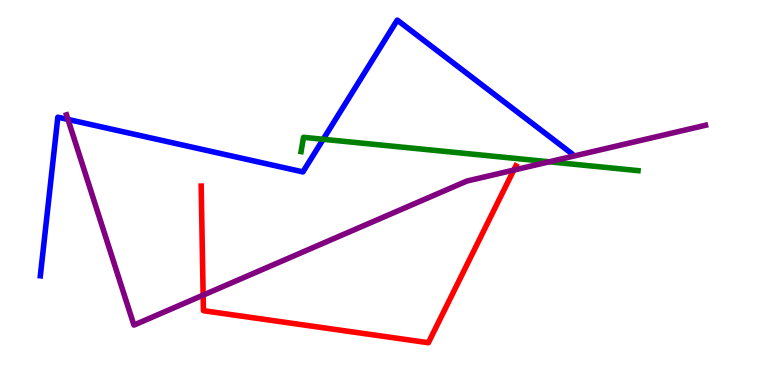[{'lines': ['blue', 'red'], 'intersections': []}, {'lines': ['green', 'red'], 'intersections': []}, {'lines': ['purple', 'red'], 'intersections': [{'x': 2.62, 'y': 2.33}, {'x': 6.63, 'y': 5.58}]}, {'lines': ['blue', 'green'], 'intersections': [{'x': 4.17, 'y': 6.38}]}, {'lines': ['blue', 'purple'], 'intersections': [{'x': 0.877, 'y': 6.9}]}, {'lines': ['green', 'purple'], 'intersections': [{'x': 7.09, 'y': 5.8}]}]